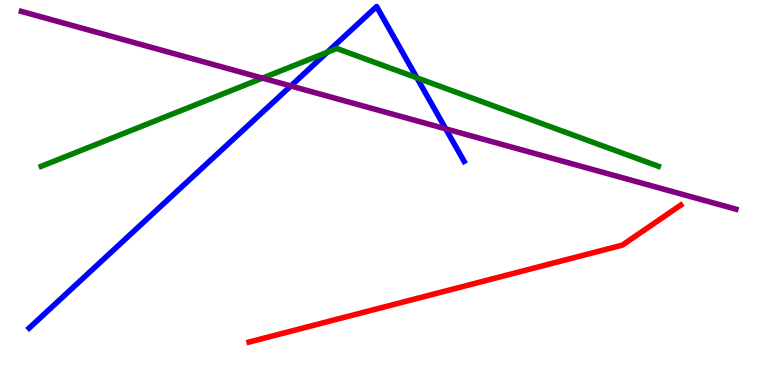[{'lines': ['blue', 'red'], 'intersections': []}, {'lines': ['green', 'red'], 'intersections': []}, {'lines': ['purple', 'red'], 'intersections': []}, {'lines': ['blue', 'green'], 'intersections': [{'x': 4.22, 'y': 8.64}, {'x': 5.38, 'y': 7.98}]}, {'lines': ['blue', 'purple'], 'intersections': [{'x': 3.75, 'y': 7.77}, {'x': 5.75, 'y': 6.65}]}, {'lines': ['green', 'purple'], 'intersections': [{'x': 3.39, 'y': 7.97}]}]